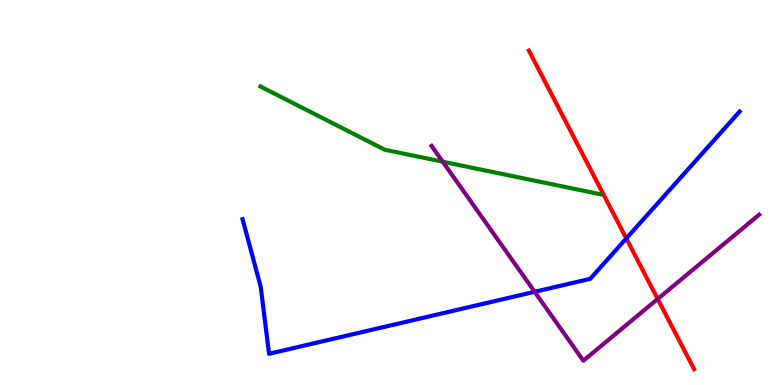[{'lines': ['blue', 'red'], 'intersections': [{'x': 8.08, 'y': 3.81}]}, {'lines': ['green', 'red'], 'intersections': []}, {'lines': ['purple', 'red'], 'intersections': [{'x': 8.49, 'y': 2.23}]}, {'lines': ['blue', 'green'], 'intersections': []}, {'lines': ['blue', 'purple'], 'intersections': [{'x': 6.9, 'y': 2.42}]}, {'lines': ['green', 'purple'], 'intersections': [{'x': 5.71, 'y': 5.8}]}]